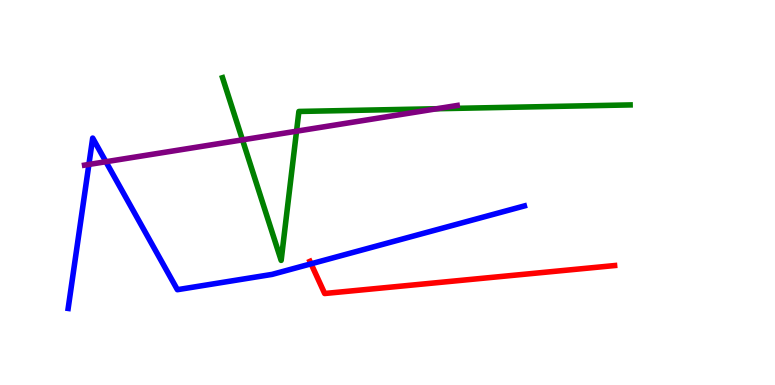[{'lines': ['blue', 'red'], 'intersections': [{'x': 4.01, 'y': 3.15}]}, {'lines': ['green', 'red'], 'intersections': []}, {'lines': ['purple', 'red'], 'intersections': []}, {'lines': ['blue', 'green'], 'intersections': []}, {'lines': ['blue', 'purple'], 'intersections': [{'x': 1.15, 'y': 5.73}, {'x': 1.37, 'y': 5.8}]}, {'lines': ['green', 'purple'], 'intersections': [{'x': 3.13, 'y': 6.37}, {'x': 3.83, 'y': 6.59}, {'x': 5.64, 'y': 7.18}]}]